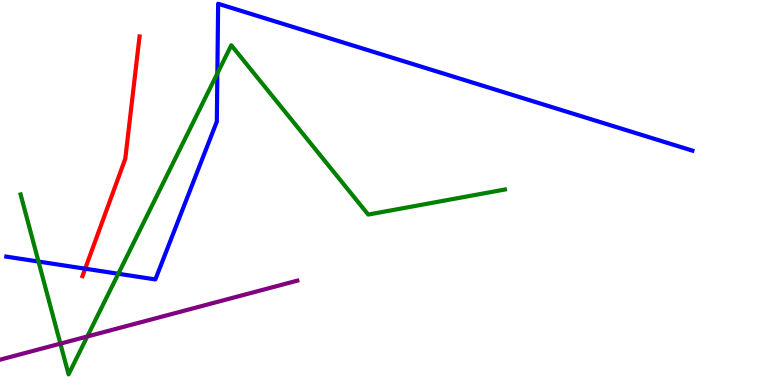[{'lines': ['blue', 'red'], 'intersections': [{'x': 1.1, 'y': 3.02}]}, {'lines': ['green', 'red'], 'intersections': []}, {'lines': ['purple', 'red'], 'intersections': []}, {'lines': ['blue', 'green'], 'intersections': [{'x': 0.497, 'y': 3.21}, {'x': 1.53, 'y': 2.89}, {'x': 2.8, 'y': 8.09}]}, {'lines': ['blue', 'purple'], 'intersections': []}, {'lines': ['green', 'purple'], 'intersections': [{'x': 0.779, 'y': 1.07}, {'x': 1.13, 'y': 1.26}]}]